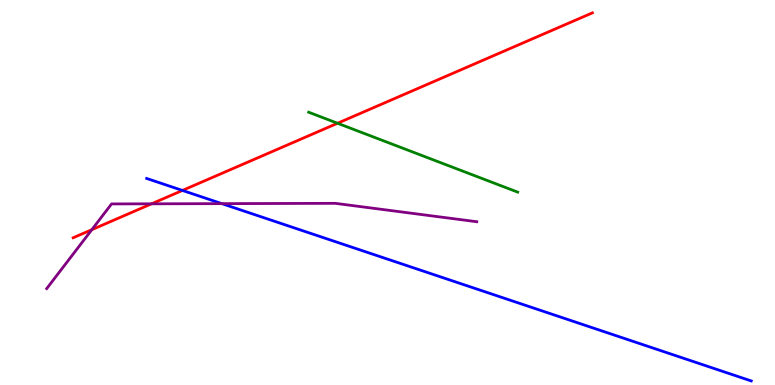[{'lines': ['blue', 'red'], 'intersections': [{'x': 2.35, 'y': 5.05}]}, {'lines': ['green', 'red'], 'intersections': [{'x': 4.36, 'y': 6.8}]}, {'lines': ['purple', 'red'], 'intersections': [{'x': 1.19, 'y': 4.03}, {'x': 1.96, 'y': 4.71}]}, {'lines': ['blue', 'green'], 'intersections': []}, {'lines': ['blue', 'purple'], 'intersections': [{'x': 2.86, 'y': 4.71}]}, {'lines': ['green', 'purple'], 'intersections': []}]